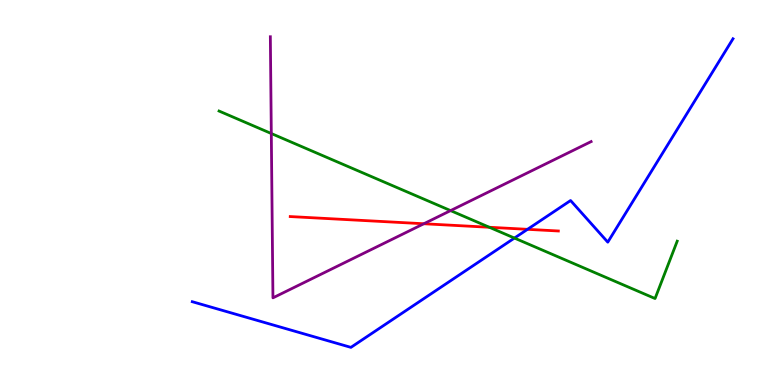[{'lines': ['blue', 'red'], 'intersections': [{'x': 6.81, 'y': 4.04}]}, {'lines': ['green', 'red'], 'intersections': [{'x': 6.31, 'y': 4.1}]}, {'lines': ['purple', 'red'], 'intersections': [{'x': 5.47, 'y': 4.19}]}, {'lines': ['blue', 'green'], 'intersections': [{'x': 6.64, 'y': 3.82}]}, {'lines': ['blue', 'purple'], 'intersections': []}, {'lines': ['green', 'purple'], 'intersections': [{'x': 3.5, 'y': 6.53}, {'x': 5.81, 'y': 4.53}]}]